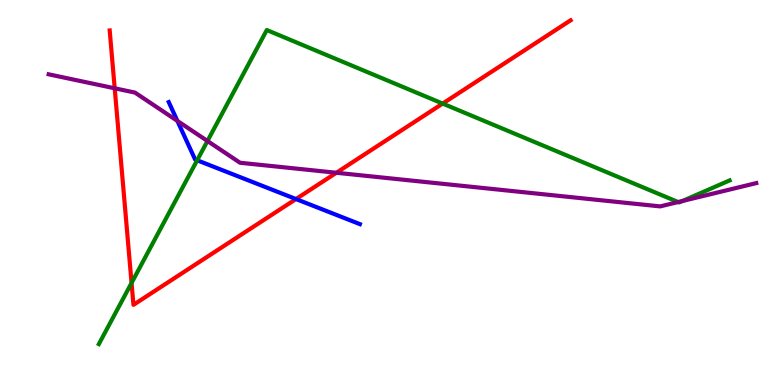[{'lines': ['blue', 'red'], 'intersections': [{'x': 3.82, 'y': 4.83}]}, {'lines': ['green', 'red'], 'intersections': [{'x': 1.7, 'y': 2.65}, {'x': 5.71, 'y': 7.31}]}, {'lines': ['purple', 'red'], 'intersections': [{'x': 1.48, 'y': 7.71}, {'x': 4.34, 'y': 5.51}]}, {'lines': ['blue', 'green'], 'intersections': [{'x': 2.54, 'y': 5.84}]}, {'lines': ['blue', 'purple'], 'intersections': [{'x': 2.29, 'y': 6.86}]}, {'lines': ['green', 'purple'], 'intersections': [{'x': 2.68, 'y': 6.34}, {'x': 8.75, 'y': 4.75}, {'x': 8.81, 'y': 4.78}]}]